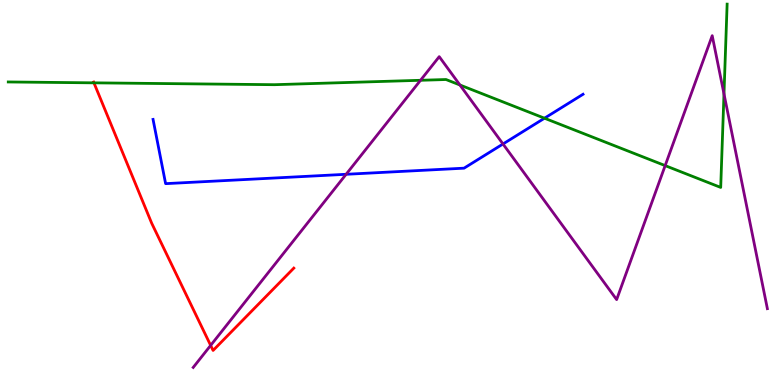[{'lines': ['blue', 'red'], 'intersections': []}, {'lines': ['green', 'red'], 'intersections': [{'x': 1.21, 'y': 7.85}]}, {'lines': ['purple', 'red'], 'intersections': [{'x': 2.72, 'y': 1.03}]}, {'lines': ['blue', 'green'], 'intersections': [{'x': 7.03, 'y': 6.93}]}, {'lines': ['blue', 'purple'], 'intersections': [{'x': 4.47, 'y': 5.47}, {'x': 6.49, 'y': 6.26}]}, {'lines': ['green', 'purple'], 'intersections': [{'x': 5.43, 'y': 7.91}, {'x': 5.93, 'y': 7.79}, {'x': 8.58, 'y': 5.7}, {'x': 9.34, 'y': 7.56}]}]